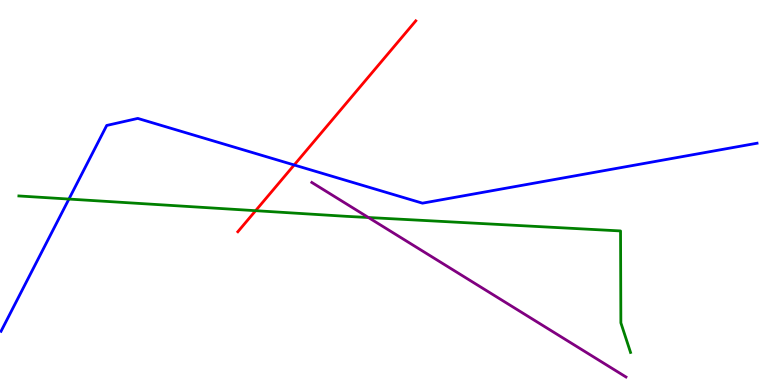[{'lines': ['blue', 'red'], 'intersections': [{'x': 3.8, 'y': 5.71}]}, {'lines': ['green', 'red'], 'intersections': [{'x': 3.3, 'y': 4.53}]}, {'lines': ['purple', 'red'], 'intersections': []}, {'lines': ['blue', 'green'], 'intersections': [{'x': 0.889, 'y': 4.83}]}, {'lines': ['blue', 'purple'], 'intersections': []}, {'lines': ['green', 'purple'], 'intersections': [{'x': 4.75, 'y': 4.35}]}]